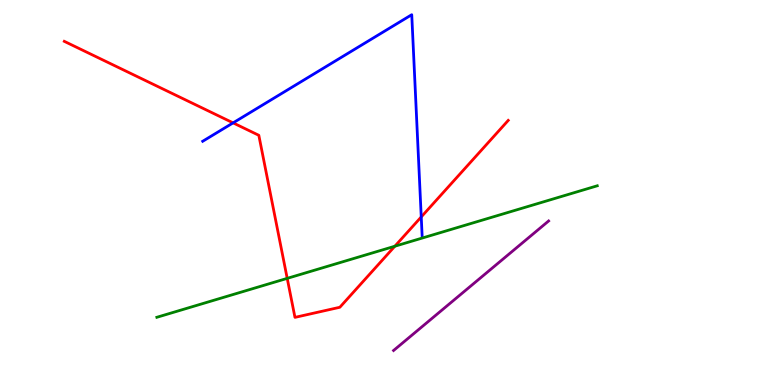[{'lines': ['blue', 'red'], 'intersections': [{'x': 3.01, 'y': 6.81}, {'x': 5.44, 'y': 4.37}]}, {'lines': ['green', 'red'], 'intersections': [{'x': 3.71, 'y': 2.77}, {'x': 5.09, 'y': 3.6}]}, {'lines': ['purple', 'red'], 'intersections': []}, {'lines': ['blue', 'green'], 'intersections': []}, {'lines': ['blue', 'purple'], 'intersections': []}, {'lines': ['green', 'purple'], 'intersections': []}]